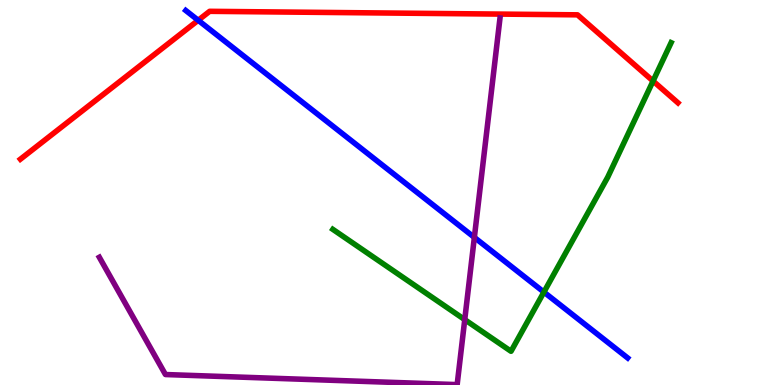[{'lines': ['blue', 'red'], 'intersections': [{'x': 2.56, 'y': 9.47}]}, {'lines': ['green', 'red'], 'intersections': [{'x': 8.43, 'y': 7.9}]}, {'lines': ['purple', 'red'], 'intersections': []}, {'lines': ['blue', 'green'], 'intersections': [{'x': 7.02, 'y': 2.41}]}, {'lines': ['blue', 'purple'], 'intersections': [{'x': 6.12, 'y': 3.83}]}, {'lines': ['green', 'purple'], 'intersections': [{'x': 6.0, 'y': 1.7}]}]